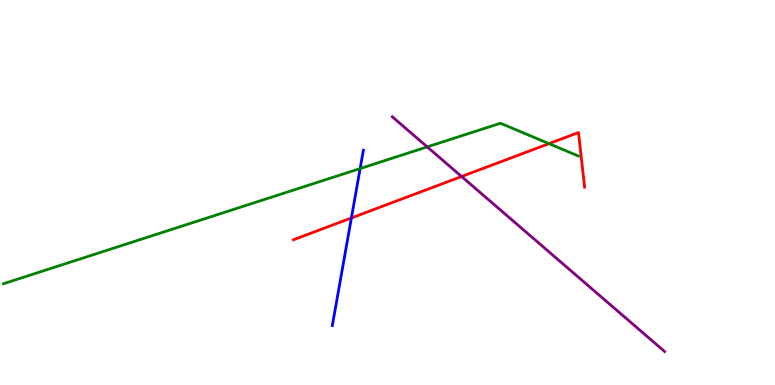[{'lines': ['blue', 'red'], 'intersections': [{'x': 4.53, 'y': 4.34}]}, {'lines': ['green', 'red'], 'intersections': [{'x': 7.08, 'y': 6.27}]}, {'lines': ['purple', 'red'], 'intersections': [{'x': 5.96, 'y': 5.42}]}, {'lines': ['blue', 'green'], 'intersections': [{'x': 4.65, 'y': 5.62}]}, {'lines': ['blue', 'purple'], 'intersections': []}, {'lines': ['green', 'purple'], 'intersections': [{'x': 5.51, 'y': 6.18}]}]